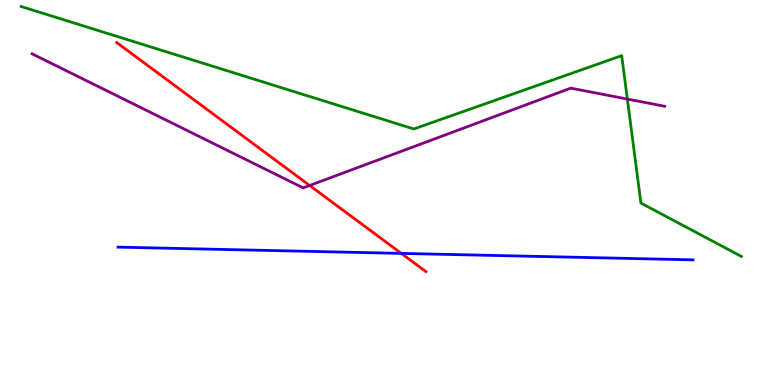[{'lines': ['blue', 'red'], 'intersections': [{'x': 5.18, 'y': 3.42}]}, {'lines': ['green', 'red'], 'intersections': []}, {'lines': ['purple', 'red'], 'intersections': [{'x': 4.0, 'y': 5.18}]}, {'lines': ['blue', 'green'], 'intersections': []}, {'lines': ['blue', 'purple'], 'intersections': []}, {'lines': ['green', 'purple'], 'intersections': [{'x': 8.09, 'y': 7.43}]}]